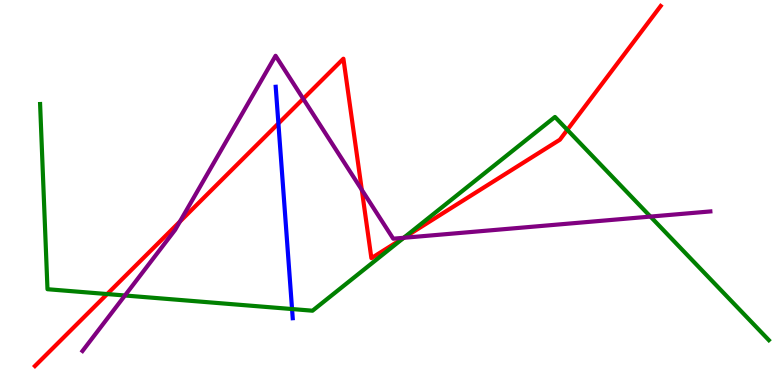[{'lines': ['blue', 'red'], 'intersections': [{'x': 3.59, 'y': 6.79}]}, {'lines': ['green', 'red'], 'intersections': [{'x': 1.38, 'y': 2.36}, {'x': 5.21, 'y': 3.82}, {'x': 7.32, 'y': 6.63}]}, {'lines': ['purple', 'red'], 'intersections': [{'x': 2.32, 'y': 4.24}, {'x': 3.91, 'y': 7.43}, {'x': 4.67, 'y': 5.07}, {'x': 5.21, 'y': 3.82}]}, {'lines': ['blue', 'green'], 'intersections': [{'x': 3.77, 'y': 1.97}]}, {'lines': ['blue', 'purple'], 'intersections': []}, {'lines': ['green', 'purple'], 'intersections': [{'x': 1.61, 'y': 2.32}, {'x': 5.21, 'y': 3.82}, {'x': 8.39, 'y': 4.37}]}]